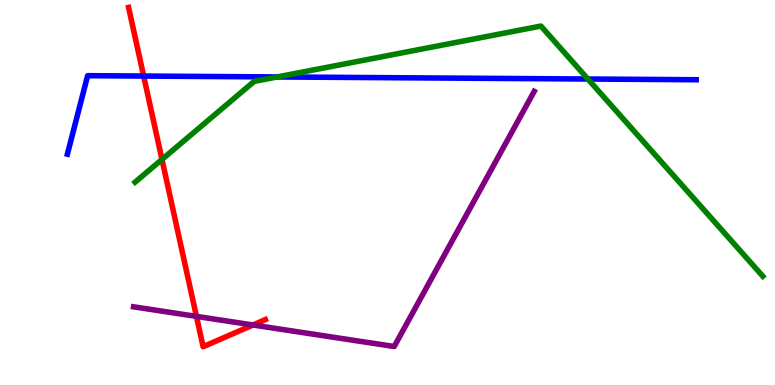[{'lines': ['blue', 'red'], 'intersections': [{'x': 1.85, 'y': 8.02}]}, {'lines': ['green', 'red'], 'intersections': [{'x': 2.09, 'y': 5.86}]}, {'lines': ['purple', 'red'], 'intersections': [{'x': 2.53, 'y': 1.78}, {'x': 3.26, 'y': 1.56}]}, {'lines': ['blue', 'green'], 'intersections': [{'x': 3.58, 'y': 8.0}, {'x': 7.59, 'y': 7.95}]}, {'lines': ['blue', 'purple'], 'intersections': []}, {'lines': ['green', 'purple'], 'intersections': []}]